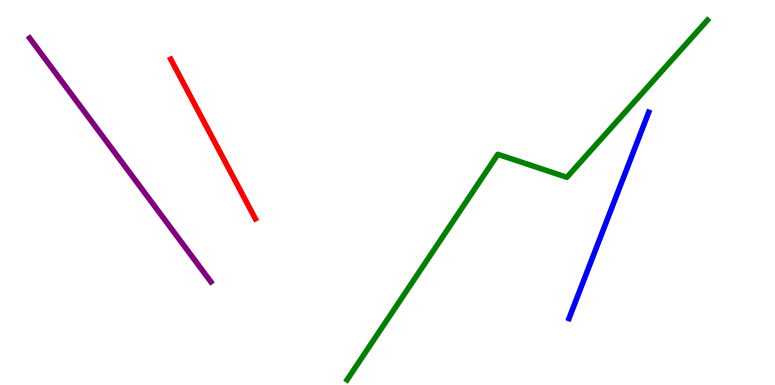[{'lines': ['blue', 'red'], 'intersections': []}, {'lines': ['green', 'red'], 'intersections': []}, {'lines': ['purple', 'red'], 'intersections': []}, {'lines': ['blue', 'green'], 'intersections': []}, {'lines': ['blue', 'purple'], 'intersections': []}, {'lines': ['green', 'purple'], 'intersections': []}]